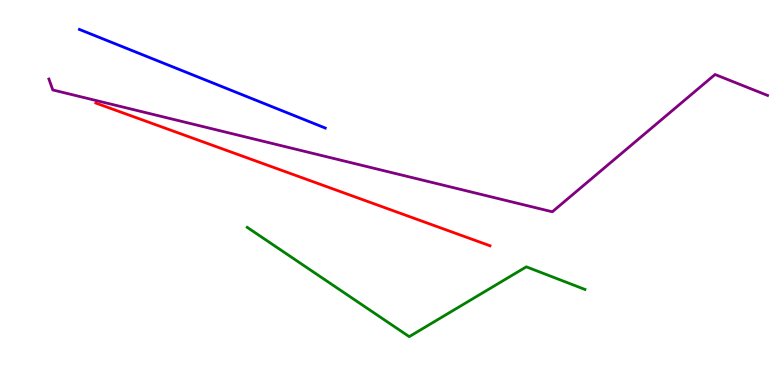[{'lines': ['blue', 'red'], 'intersections': []}, {'lines': ['green', 'red'], 'intersections': []}, {'lines': ['purple', 'red'], 'intersections': []}, {'lines': ['blue', 'green'], 'intersections': []}, {'lines': ['blue', 'purple'], 'intersections': []}, {'lines': ['green', 'purple'], 'intersections': []}]